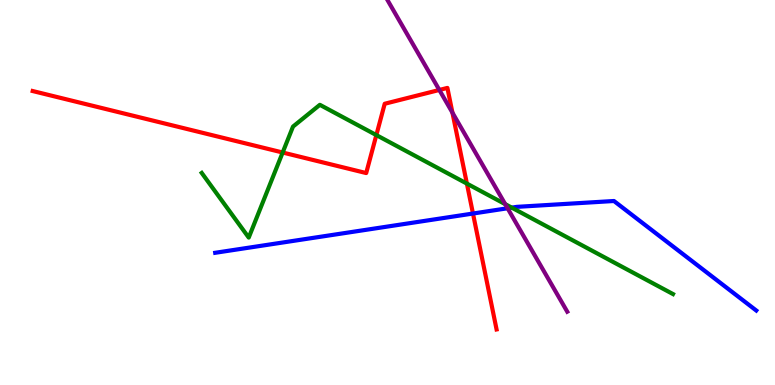[{'lines': ['blue', 'red'], 'intersections': [{'x': 6.1, 'y': 4.45}]}, {'lines': ['green', 'red'], 'intersections': [{'x': 3.65, 'y': 6.04}, {'x': 4.86, 'y': 6.49}, {'x': 6.02, 'y': 5.23}]}, {'lines': ['purple', 'red'], 'intersections': [{'x': 5.67, 'y': 7.66}, {'x': 5.84, 'y': 7.07}]}, {'lines': ['blue', 'green'], 'intersections': [{'x': 6.6, 'y': 4.61}]}, {'lines': ['blue', 'purple'], 'intersections': [{'x': 6.55, 'y': 4.59}]}, {'lines': ['green', 'purple'], 'intersections': [{'x': 6.52, 'y': 4.7}]}]